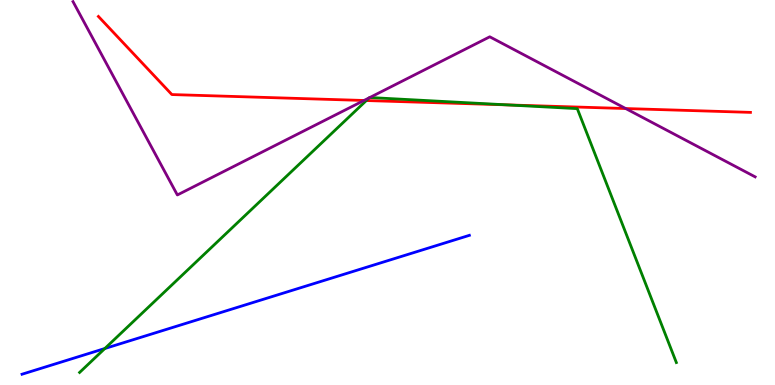[{'lines': ['blue', 'red'], 'intersections': []}, {'lines': ['green', 'red'], 'intersections': [{'x': 4.73, 'y': 7.39}, {'x': 6.54, 'y': 7.28}]}, {'lines': ['purple', 'red'], 'intersections': [{'x': 4.7, 'y': 7.39}, {'x': 8.07, 'y': 7.18}]}, {'lines': ['blue', 'green'], 'intersections': [{'x': 1.35, 'y': 0.948}]}, {'lines': ['blue', 'purple'], 'intersections': []}, {'lines': ['green', 'purple'], 'intersections': [{'x': 4.76, 'y': 7.46}, {'x': 4.77, 'y': 7.47}]}]